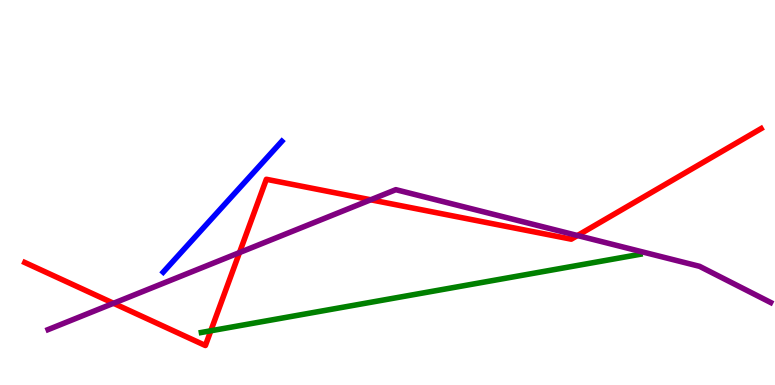[{'lines': ['blue', 'red'], 'intersections': []}, {'lines': ['green', 'red'], 'intersections': [{'x': 2.72, 'y': 1.41}]}, {'lines': ['purple', 'red'], 'intersections': [{'x': 1.46, 'y': 2.12}, {'x': 3.09, 'y': 3.44}, {'x': 4.78, 'y': 4.81}, {'x': 7.45, 'y': 3.88}]}, {'lines': ['blue', 'green'], 'intersections': []}, {'lines': ['blue', 'purple'], 'intersections': []}, {'lines': ['green', 'purple'], 'intersections': []}]